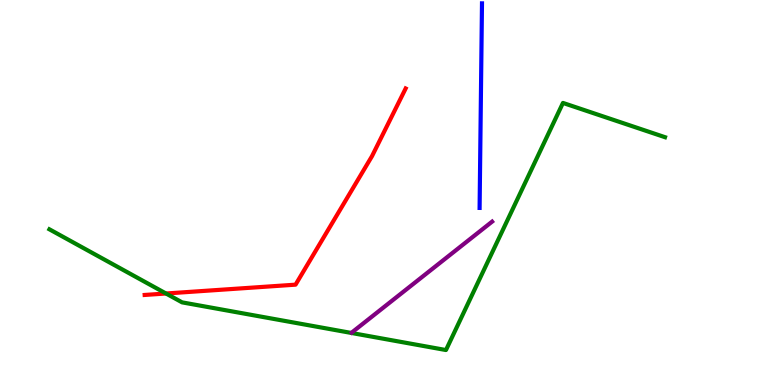[{'lines': ['blue', 'red'], 'intersections': []}, {'lines': ['green', 'red'], 'intersections': [{'x': 2.14, 'y': 2.38}]}, {'lines': ['purple', 'red'], 'intersections': []}, {'lines': ['blue', 'green'], 'intersections': []}, {'lines': ['blue', 'purple'], 'intersections': []}, {'lines': ['green', 'purple'], 'intersections': []}]